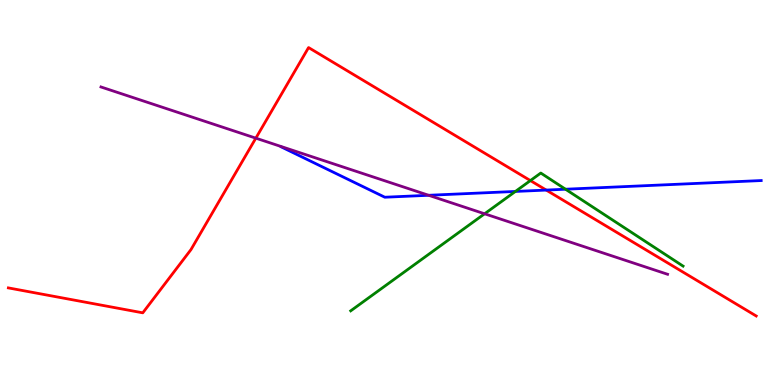[{'lines': ['blue', 'red'], 'intersections': [{'x': 7.05, 'y': 5.06}]}, {'lines': ['green', 'red'], 'intersections': [{'x': 6.84, 'y': 5.31}]}, {'lines': ['purple', 'red'], 'intersections': [{'x': 3.3, 'y': 6.41}]}, {'lines': ['blue', 'green'], 'intersections': [{'x': 6.65, 'y': 5.03}, {'x': 7.3, 'y': 5.09}]}, {'lines': ['blue', 'purple'], 'intersections': [{'x': 5.53, 'y': 4.93}]}, {'lines': ['green', 'purple'], 'intersections': [{'x': 6.25, 'y': 4.45}]}]